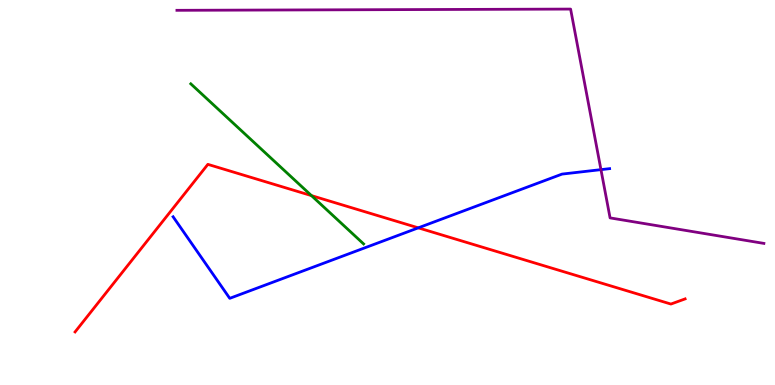[{'lines': ['blue', 'red'], 'intersections': [{'x': 5.4, 'y': 4.08}]}, {'lines': ['green', 'red'], 'intersections': [{'x': 4.02, 'y': 4.92}]}, {'lines': ['purple', 'red'], 'intersections': []}, {'lines': ['blue', 'green'], 'intersections': []}, {'lines': ['blue', 'purple'], 'intersections': [{'x': 7.75, 'y': 5.59}]}, {'lines': ['green', 'purple'], 'intersections': []}]